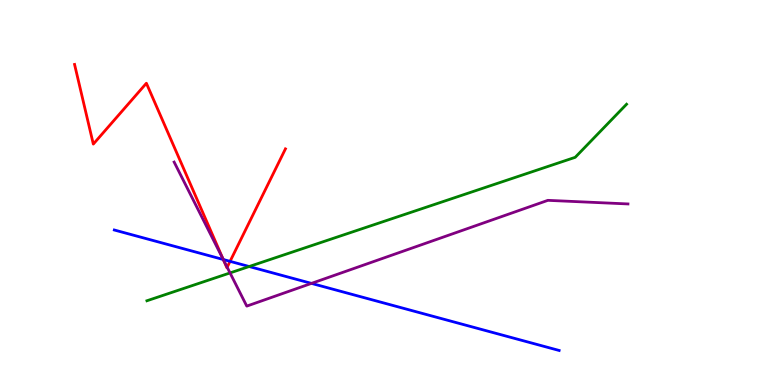[{'lines': ['blue', 'red'], 'intersections': [{'x': 2.88, 'y': 3.26}, {'x': 2.97, 'y': 3.21}]}, {'lines': ['green', 'red'], 'intersections': []}, {'lines': ['purple', 'red'], 'intersections': [{'x': 2.88, 'y': 3.26}, {'x': 2.93, 'y': 3.06}]}, {'lines': ['blue', 'green'], 'intersections': [{'x': 3.22, 'y': 3.08}]}, {'lines': ['blue', 'purple'], 'intersections': [{'x': 2.88, 'y': 3.26}, {'x': 4.02, 'y': 2.64}]}, {'lines': ['green', 'purple'], 'intersections': [{'x': 2.97, 'y': 2.91}]}]